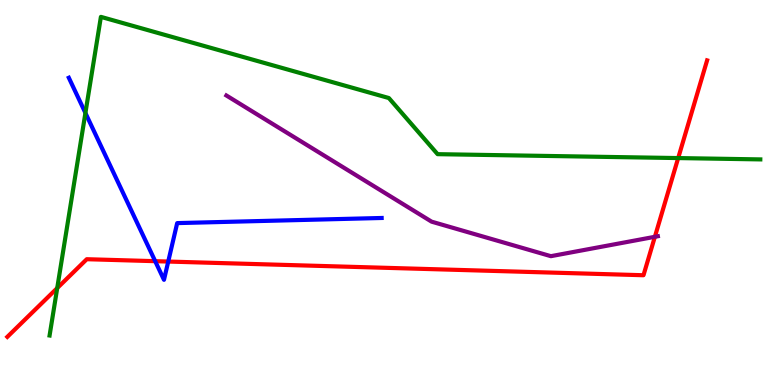[{'lines': ['blue', 'red'], 'intersections': [{'x': 2.0, 'y': 3.22}, {'x': 2.17, 'y': 3.21}]}, {'lines': ['green', 'red'], 'intersections': [{'x': 0.738, 'y': 2.52}, {'x': 8.75, 'y': 5.89}]}, {'lines': ['purple', 'red'], 'intersections': [{'x': 8.45, 'y': 3.85}]}, {'lines': ['blue', 'green'], 'intersections': [{'x': 1.1, 'y': 7.07}]}, {'lines': ['blue', 'purple'], 'intersections': []}, {'lines': ['green', 'purple'], 'intersections': []}]